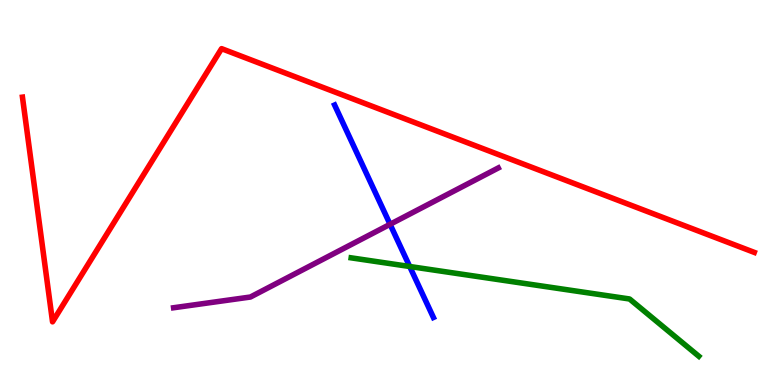[{'lines': ['blue', 'red'], 'intersections': []}, {'lines': ['green', 'red'], 'intersections': []}, {'lines': ['purple', 'red'], 'intersections': []}, {'lines': ['blue', 'green'], 'intersections': [{'x': 5.29, 'y': 3.08}]}, {'lines': ['blue', 'purple'], 'intersections': [{'x': 5.03, 'y': 4.17}]}, {'lines': ['green', 'purple'], 'intersections': []}]